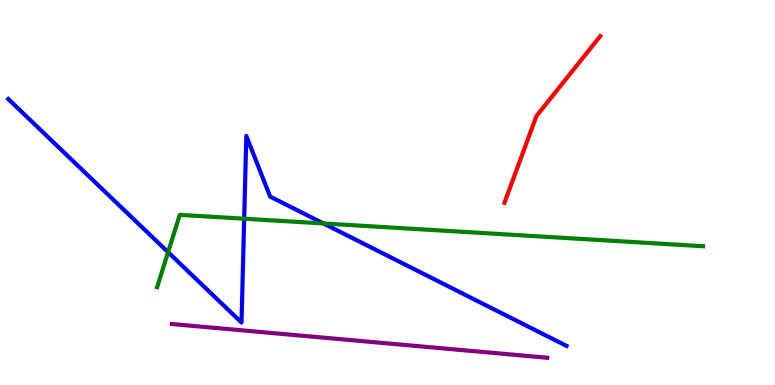[{'lines': ['blue', 'red'], 'intersections': []}, {'lines': ['green', 'red'], 'intersections': []}, {'lines': ['purple', 'red'], 'intersections': []}, {'lines': ['blue', 'green'], 'intersections': [{'x': 2.17, 'y': 3.45}, {'x': 3.15, 'y': 4.32}, {'x': 4.17, 'y': 4.2}]}, {'lines': ['blue', 'purple'], 'intersections': []}, {'lines': ['green', 'purple'], 'intersections': []}]